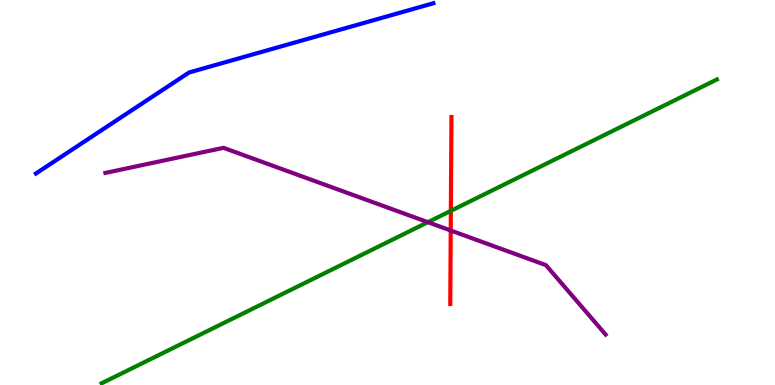[{'lines': ['blue', 'red'], 'intersections': []}, {'lines': ['green', 'red'], 'intersections': [{'x': 5.82, 'y': 4.52}]}, {'lines': ['purple', 'red'], 'intersections': [{'x': 5.82, 'y': 4.01}]}, {'lines': ['blue', 'green'], 'intersections': []}, {'lines': ['blue', 'purple'], 'intersections': []}, {'lines': ['green', 'purple'], 'intersections': [{'x': 5.52, 'y': 4.23}]}]